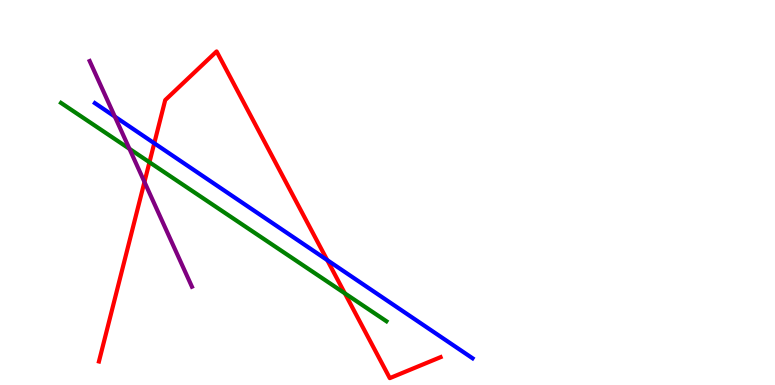[{'lines': ['blue', 'red'], 'intersections': [{'x': 1.99, 'y': 6.28}, {'x': 4.22, 'y': 3.24}]}, {'lines': ['green', 'red'], 'intersections': [{'x': 1.93, 'y': 5.79}, {'x': 4.45, 'y': 2.38}]}, {'lines': ['purple', 'red'], 'intersections': [{'x': 1.86, 'y': 5.27}]}, {'lines': ['blue', 'green'], 'intersections': []}, {'lines': ['blue', 'purple'], 'intersections': [{'x': 1.48, 'y': 6.97}]}, {'lines': ['green', 'purple'], 'intersections': [{'x': 1.67, 'y': 6.13}]}]